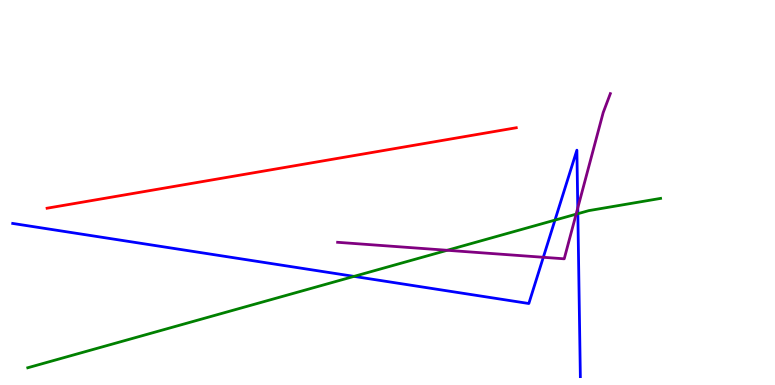[{'lines': ['blue', 'red'], 'intersections': []}, {'lines': ['green', 'red'], 'intersections': []}, {'lines': ['purple', 'red'], 'intersections': []}, {'lines': ['blue', 'green'], 'intersections': [{'x': 4.57, 'y': 2.82}, {'x': 7.16, 'y': 4.28}, {'x': 7.46, 'y': 4.45}]}, {'lines': ['blue', 'purple'], 'intersections': [{'x': 7.01, 'y': 3.32}, {'x': 7.46, 'y': 4.6}]}, {'lines': ['green', 'purple'], 'intersections': [{'x': 5.77, 'y': 3.5}, {'x': 7.43, 'y': 4.44}]}]